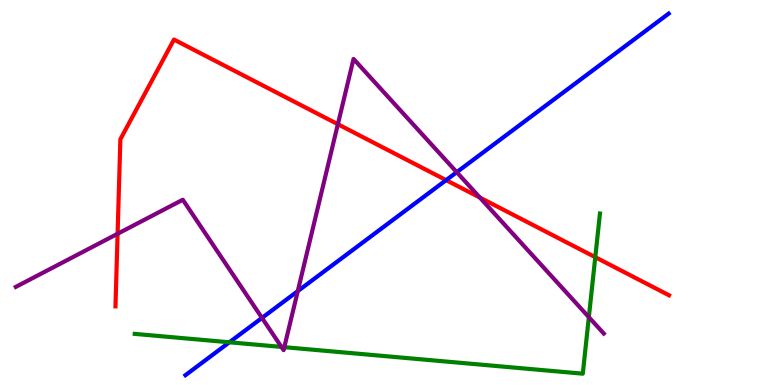[{'lines': ['blue', 'red'], 'intersections': [{'x': 5.76, 'y': 5.32}]}, {'lines': ['green', 'red'], 'intersections': [{'x': 7.68, 'y': 3.32}]}, {'lines': ['purple', 'red'], 'intersections': [{'x': 1.52, 'y': 3.93}, {'x': 4.36, 'y': 6.77}, {'x': 6.19, 'y': 4.87}]}, {'lines': ['blue', 'green'], 'intersections': [{'x': 2.96, 'y': 1.11}]}, {'lines': ['blue', 'purple'], 'intersections': [{'x': 3.38, 'y': 1.74}, {'x': 3.84, 'y': 2.44}, {'x': 5.89, 'y': 5.53}]}, {'lines': ['green', 'purple'], 'intersections': [{'x': 3.63, 'y': 0.989}, {'x': 3.67, 'y': 0.983}, {'x': 7.6, 'y': 1.76}]}]